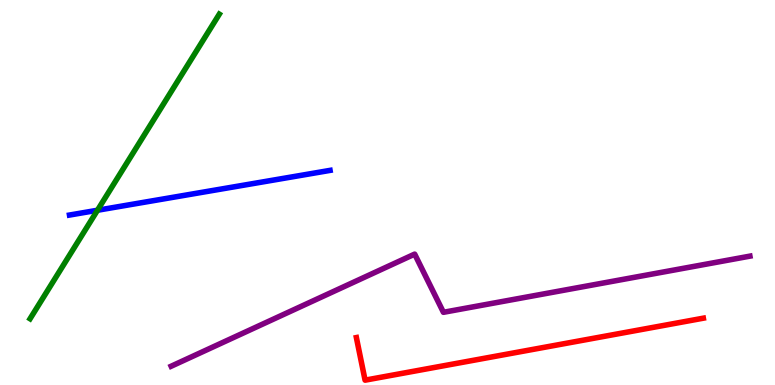[{'lines': ['blue', 'red'], 'intersections': []}, {'lines': ['green', 'red'], 'intersections': []}, {'lines': ['purple', 'red'], 'intersections': []}, {'lines': ['blue', 'green'], 'intersections': [{'x': 1.26, 'y': 4.54}]}, {'lines': ['blue', 'purple'], 'intersections': []}, {'lines': ['green', 'purple'], 'intersections': []}]